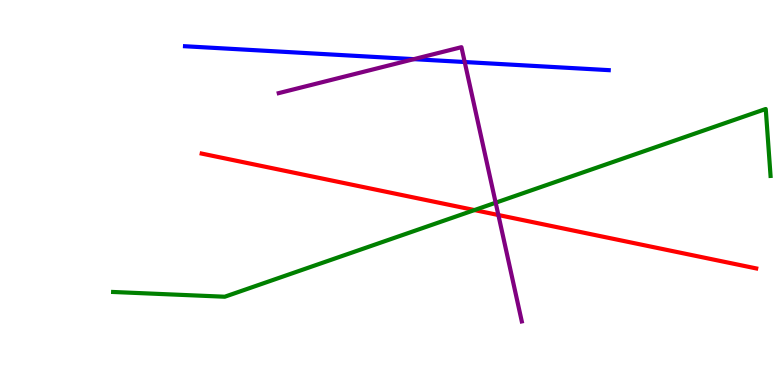[{'lines': ['blue', 'red'], 'intersections': []}, {'lines': ['green', 'red'], 'intersections': [{'x': 6.12, 'y': 4.54}]}, {'lines': ['purple', 'red'], 'intersections': [{'x': 6.43, 'y': 4.42}]}, {'lines': ['blue', 'green'], 'intersections': []}, {'lines': ['blue', 'purple'], 'intersections': [{'x': 5.34, 'y': 8.46}, {'x': 6.0, 'y': 8.39}]}, {'lines': ['green', 'purple'], 'intersections': [{'x': 6.4, 'y': 4.73}]}]